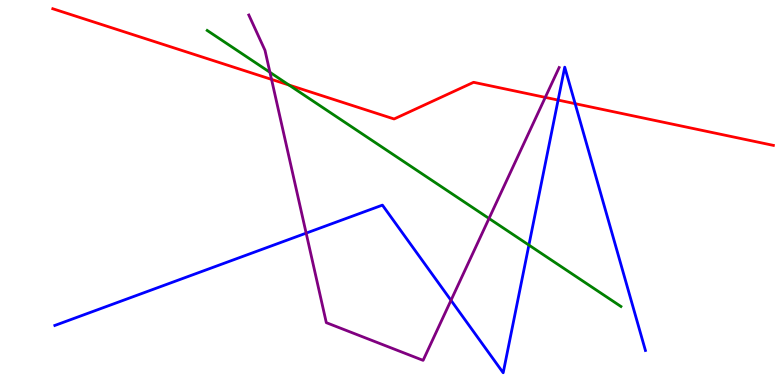[{'lines': ['blue', 'red'], 'intersections': [{'x': 7.2, 'y': 7.4}, {'x': 7.42, 'y': 7.31}]}, {'lines': ['green', 'red'], 'intersections': [{'x': 3.73, 'y': 7.79}]}, {'lines': ['purple', 'red'], 'intersections': [{'x': 3.5, 'y': 7.94}, {'x': 7.04, 'y': 7.47}]}, {'lines': ['blue', 'green'], 'intersections': [{'x': 6.82, 'y': 3.63}]}, {'lines': ['blue', 'purple'], 'intersections': [{'x': 3.95, 'y': 3.94}, {'x': 5.82, 'y': 2.2}]}, {'lines': ['green', 'purple'], 'intersections': [{'x': 3.48, 'y': 8.12}, {'x': 6.31, 'y': 4.33}]}]